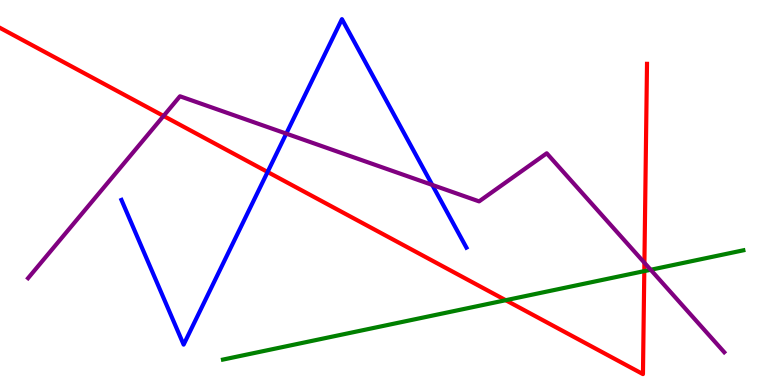[{'lines': ['blue', 'red'], 'intersections': [{'x': 3.45, 'y': 5.53}]}, {'lines': ['green', 'red'], 'intersections': [{'x': 6.53, 'y': 2.2}, {'x': 8.31, 'y': 2.96}]}, {'lines': ['purple', 'red'], 'intersections': [{'x': 2.11, 'y': 6.99}, {'x': 8.31, 'y': 3.18}]}, {'lines': ['blue', 'green'], 'intersections': []}, {'lines': ['blue', 'purple'], 'intersections': [{'x': 3.69, 'y': 6.53}, {'x': 5.58, 'y': 5.2}]}, {'lines': ['green', 'purple'], 'intersections': [{'x': 8.4, 'y': 2.99}]}]